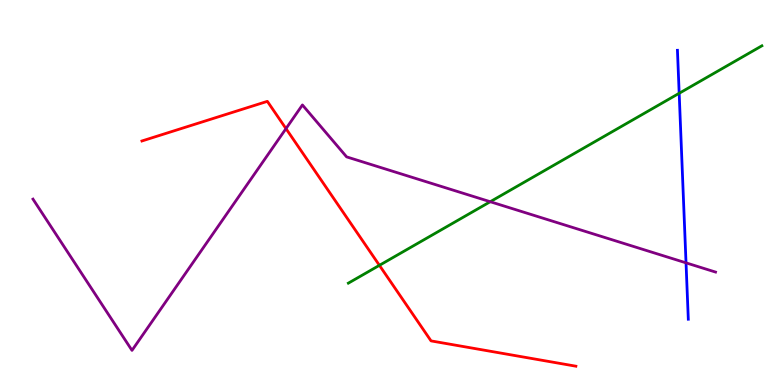[{'lines': ['blue', 'red'], 'intersections': []}, {'lines': ['green', 'red'], 'intersections': [{'x': 4.9, 'y': 3.11}]}, {'lines': ['purple', 'red'], 'intersections': [{'x': 3.69, 'y': 6.66}]}, {'lines': ['blue', 'green'], 'intersections': [{'x': 8.76, 'y': 7.58}]}, {'lines': ['blue', 'purple'], 'intersections': [{'x': 8.85, 'y': 3.17}]}, {'lines': ['green', 'purple'], 'intersections': [{'x': 6.33, 'y': 4.76}]}]